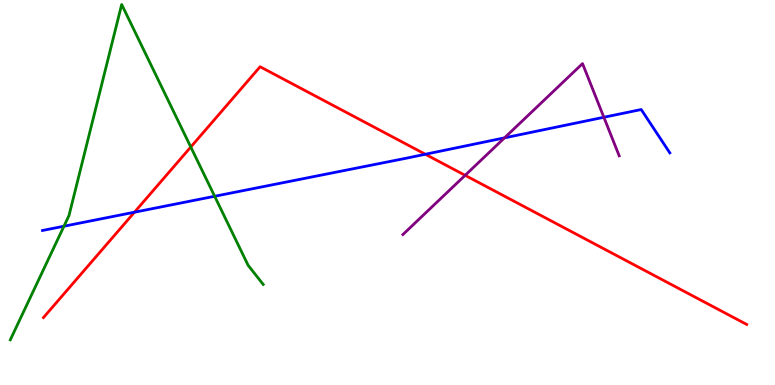[{'lines': ['blue', 'red'], 'intersections': [{'x': 1.74, 'y': 4.49}, {'x': 5.49, 'y': 5.99}]}, {'lines': ['green', 'red'], 'intersections': [{'x': 2.46, 'y': 6.18}]}, {'lines': ['purple', 'red'], 'intersections': [{'x': 6.0, 'y': 5.45}]}, {'lines': ['blue', 'green'], 'intersections': [{'x': 0.825, 'y': 4.12}, {'x': 2.77, 'y': 4.9}]}, {'lines': ['blue', 'purple'], 'intersections': [{'x': 6.51, 'y': 6.42}, {'x': 7.79, 'y': 6.95}]}, {'lines': ['green', 'purple'], 'intersections': []}]